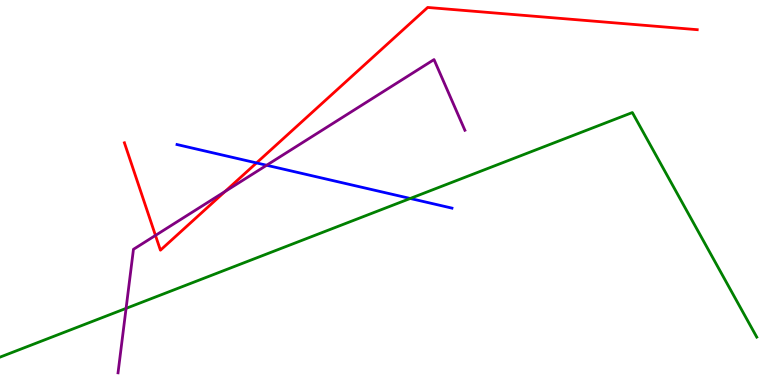[{'lines': ['blue', 'red'], 'intersections': [{'x': 3.31, 'y': 5.77}]}, {'lines': ['green', 'red'], 'intersections': []}, {'lines': ['purple', 'red'], 'intersections': [{'x': 2.01, 'y': 3.89}, {'x': 2.9, 'y': 5.03}]}, {'lines': ['blue', 'green'], 'intersections': [{'x': 5.29, 'y': 4.85}]}, {'lines': ['blue', 'purple'], 'intersections': [{'x': 3.44, 'y': 5.71}]}, {'lines': ['green', 'purple'], 'intersections': [{'x': 1.63, 'y': 1.99}]}]